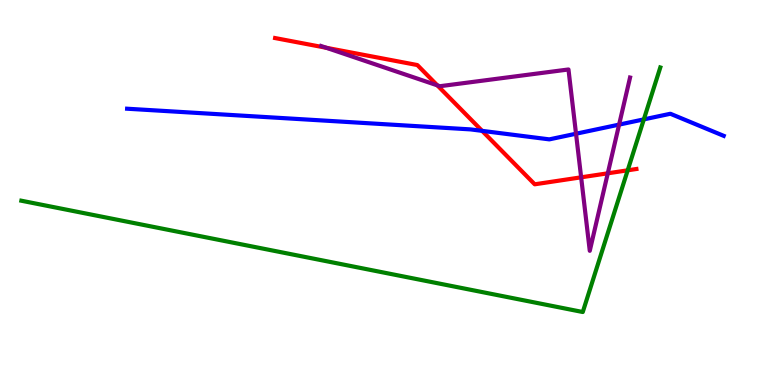[{'lines': ['blue', 'red'], 'intersections': [{'x': 6.22, 'y': 6.6}]}, {'lines': ['green', 'red'], 'intersections': [{'x': 8.1, 'y': 5.58}]}, {'lines': ['purple', 'red'], 'intersections': [{'x': 4.21, 'y': 8.76}, {'x': 5.64, 'y': 7.78}, {'x': 7.5, 'y': 5.39}, {'x': 7.84, 'y': 5.5}]}, {'lines': ['blue', 'green'], 'intersections': [{'x': 8.31, 'y': 6.9}]}, {'lines': ['blue', 'purple'], 'intersections': [{'x': 7.43, 'y': 6.53}, {'x': 7.99, 'y': 6.76}]}, {'lines': ['green', 'purple'], 'intersections': []}]